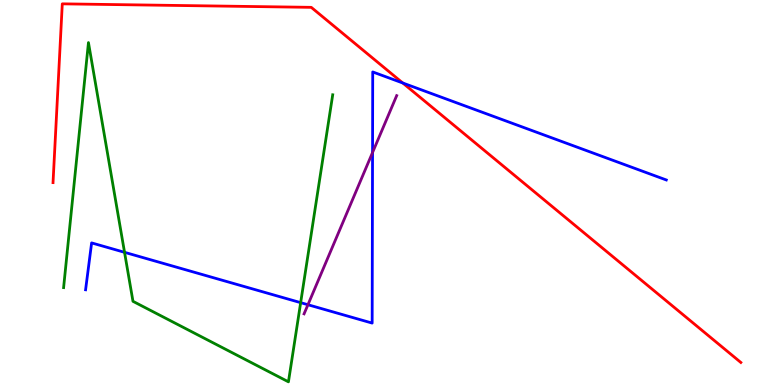[{'lines': ['blue', 'red'], 'intersections': [{'x': 5.2, 'y': 7.84}]}, {'lines': ['green', 'red'], 'intersections': []}, {'lines': ['purple', 'red'], 'intersections': []}, {'lines': ['blue', 'green'], 'intersections': [{'x': 1.61, 'y': 3.45}, {'x': 3.88, 'y': 2.14}]}, {'lines': ['blue', 'purple'], 'intersections': [{'x': 3.97, 'y': 2.08}, {'x': 4.81, 'y': 6.04}]}, {'lines': ['green', 'purple'], 'intersections': []}]